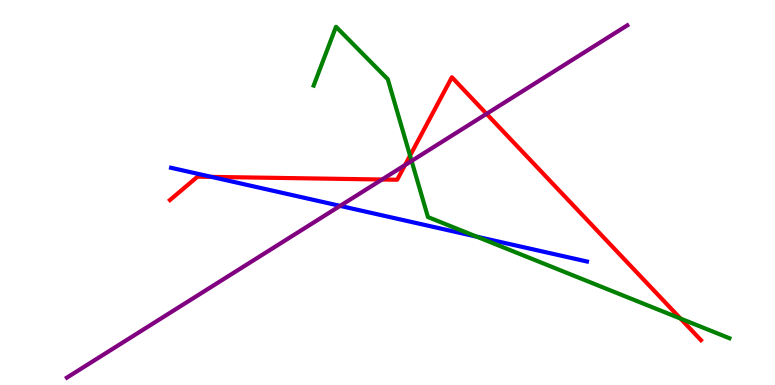[{'lines': ['blue', 'red'], 'intersections': [{'x': 2.73, 'y': 5.41}]}, {'lines': ['green', 'red'], 'intersections': [{'x': 5.29, 'y': 5.96}, {'x': 8.78, 'y': 1.73}]}, {'lines': ['purple', 'red'], 'intersections': [{'x': 4.93, 'y': 5.34}, {'x': 5.23, 'y': 5.71}, {'x': 6.28, 'y': 7.04}]}, {'lines': ['blue', 'green'], 'intersections': [{'x': 6.15, 'y': 3.85}]}, {'lines': ['blue', 'purple'], 'intersections': [{'x': 4.39, 'y': 4.65}]}, {'lines': ['green', 'purple'], 'intersections': [{'x': 5.31, 'y': 5.82}]}]